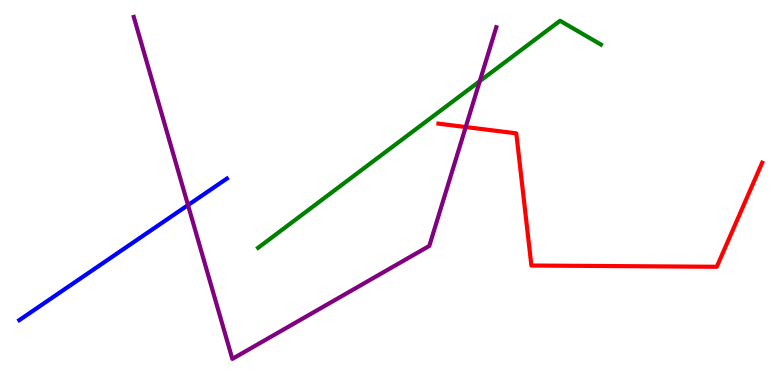[{'lines': ['blue', 'red'], 'intersections': []}, {'lines': ['green', 'red'], 'intersections': []}, {'lines': ['purple', 'red'], 'intersections': [{'x': 6.01, 'y': 6.7}]}, {'lines': ['blue', 'green'], 'intersections': []}, {'lines': ['blue', 'purple'], 'intersections': [{'x': 2.43, 'y': 4.67}]}, {'lines': ['green', 'purple'], 'intersections': [{'x': 6.19, 'y': 7.89}]}]